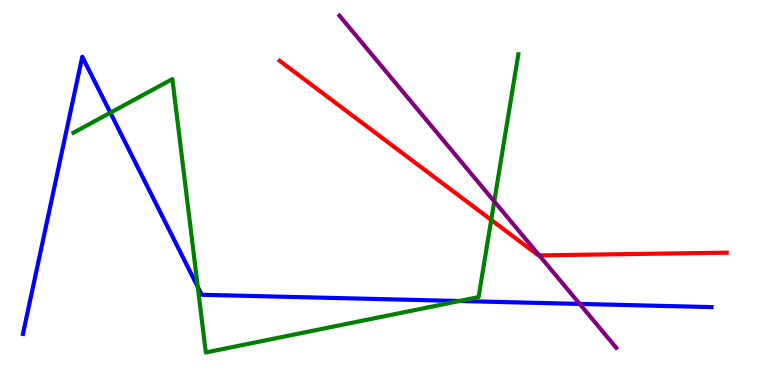[{'lines': ['blue', 'red'], 'intersections': []}, {'lines': ['green', 'red'], 'intersections': [{'x': 6.34, 'y': 4.29}]}, {'lines': ['purple', 'red'], 'intersections': [{'x': 6.96, 'y': 3.37}]}, {'lines': ['blue', 'green'], 'intersections': [{'x': 1.42, 'y': 7.07}, {'x': 2.55, 'y': 2.55}, {'x': 5.93, 'y': 2.18}]}, {'lines': ['blue', 'purple'], 'intersections': [{'x': 7.48, 'y': 2.11}]}, {'lines': ['green', 'purple'], 'intersections': [{'x': 6.38, 'y': 4.77}]}]